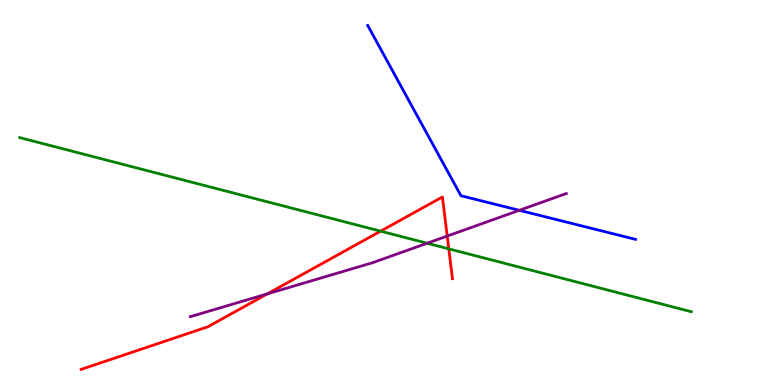[{'lines': ['blue', 'red'], 'intersections': []}, {'lines': ['green', 'red'], 'intersections': [{'x': 4.91, 'y': 4.0}, {'x': 5.79, 'y': 3.54}]}, {'lines': ['purple', 'red'], 'intersections': [{'x': 3.45, 'y': 2.37}, {'x': 5.77, 'y': 3.87}]}, {'lines': ['blue', 'green'], 'intersections': []}, {'lines': ['blue', 'purple'], 'intersections': [{'x': 6.7, 'y': 4.54}]}, {'lines': ['green', 'purple'], 'intersections': [{'x': 5.51, 'y': 3.68}]}]